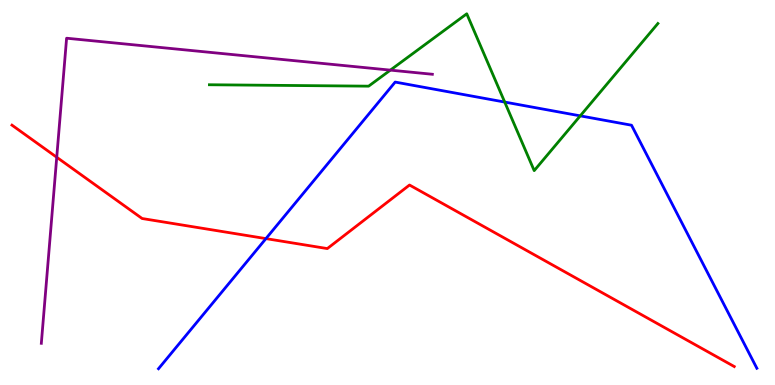[{'lines': ['blue', 'red'], 'intersections': [{'x': 3.43, 'y': 3.8}]}, {'lines': ['green', 'red'], 'intersections': []}, {'lines': ['purple', 'red'], 'intersections': [{'x': 0.732, 'y': 5.92}]}, {'lines': ['blue', 'green'], 'intersections': [{'x': 6.51, 'y': 7.35}, {'x': 7.49, 'y': 6.99}]}, {'lines': ['blue', 'purple'], 'intersections': []}, {'lines': ['green', 'purple'], 'intersections': [{'x': 5.04, 'y': 8.18}]}]